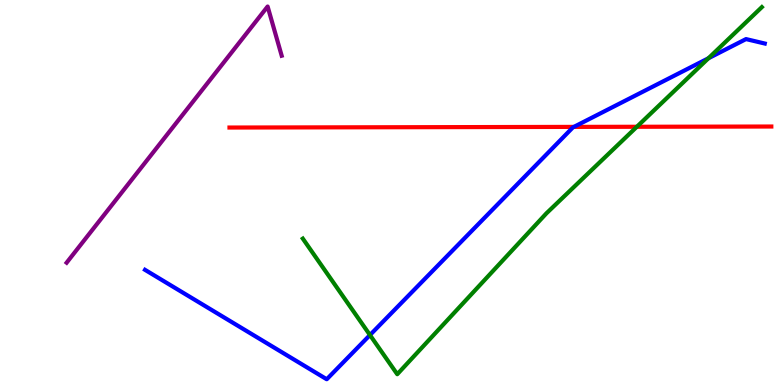[{'lines': ['blue', 'red'], 'intersections': [{'x': 7.4, 'y': 6.7}]}, {'lines': ['green', 'red'], 'intersections': [{'x': 8.22, 'y': 6.71}]}, {'lines': ['purple', 'red'], 'intersections': []}, {'lines': ['blue', 'green'], 'intersections': [{'x': 4.77, 'y': 1.3}, {'x': 9.14, 'y': 8.49}]}, {'lines': ['blue', 'purple'], 'intersections': []}, {'lines': ['green', 'purple'], 'intersections': []}]